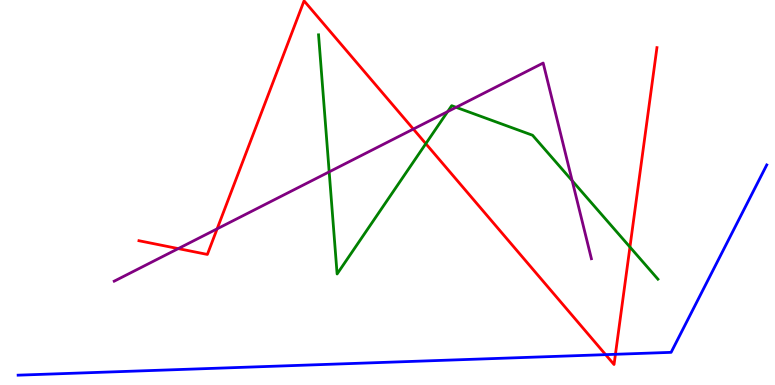[{'lines': ['blue', 'red'], 'intersections': [{'x': 7.81, 'y': 0.789}, {'x': 7.94, 'y': 0.798}]}, {'lines': ['green', 'red'], 'intersections': [{'x': 5.49, 'y': 6.27}, {'x': 8.13, 'y': 3.58}]}, {'lines': ['purple', 'red'], 'intersections': [{'x': 2.3, 'y': 3.54}, {'x': 2.8, 'y': 4.06}, {'x': 5.33, 'y': 6.65}]}, {'lines': ['blue', 'green'], 'intersections': []}, {'lines': ['blue', 'purple'], 'intersections': []}, {'lines': ['green', 'purple'], 'intersections': [{'x': 4.25, 'y': 5.54}, {'x': 5.78, 'y': 7.1}, {'x': 5.89, 'y': 7.21}, {'x': 7.38, 'y': 5.31}]}]